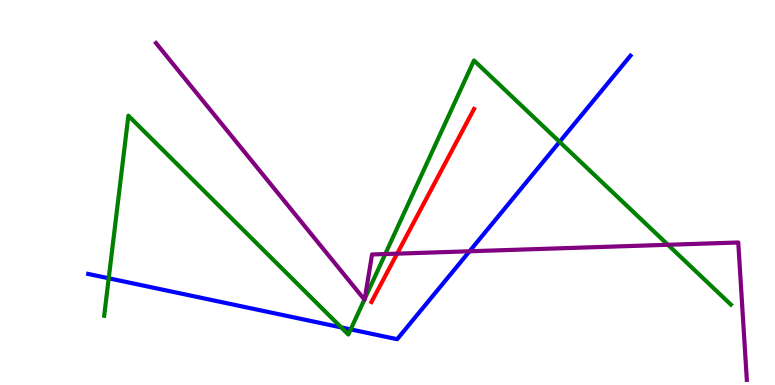[{'lines': ['blue', 'red'], 'intersections': []}, {'lines': ['green', 'red'], 'intersections': []}, {'lines': ['purple', 'red'], 'intersections': [{'x': 5.12, 'y': 3.41}]}, {'lines': ['blue', 'green'], 'intersections': [{'x': 1.4, 'y': 2.77}, {'x': 4.4, 'y': 1.5}, {'x': 4.53, 'y': 1.44}, {'x': 7.22, 'y': 6.32}]}, {'lines': ['blue', 'purple'], 'intersections': [{'x': 6.06, 'y': 3.47}]}, {'lines': ['green', 'purple'], 'intersections': [{'x': 4.7, 'y': 2.22}, {'x': 4.71, 'y': 2.24}, {'x': 4.97, 'y': 3.4}, {'x': 8.62, 'y': 3.64}]}]